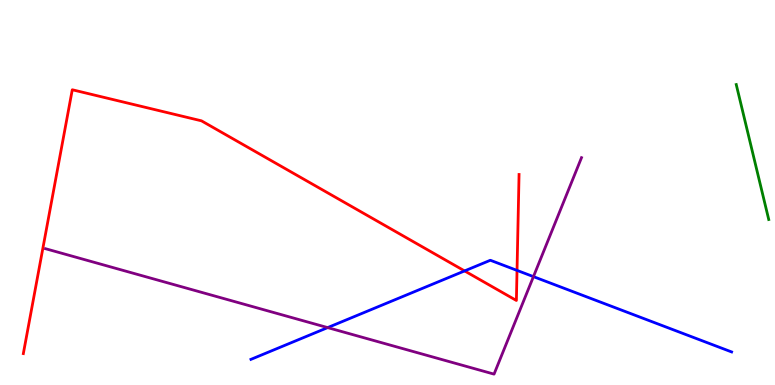[{'lines': ['blue', 'red'], 'intersections': [{'x': 5.99, 'y': 2.96}, {'x': 6.67, 'y': 2.98}]}, {'lines': ['green', 'red'], 'intersections': []}, {'lines': ['purple', 'red'], 'intersections': []}, {'lines': ['blue', 'green'], 'intersections': []}, {'lines': ['blue', 'purple'], 'intersections': [{'x': 4.23, 'y': 1.49}, {'x': 6.88, 'y': 2.81}]}, {'lines': ['green', 'purple'], 'intersections': []}]